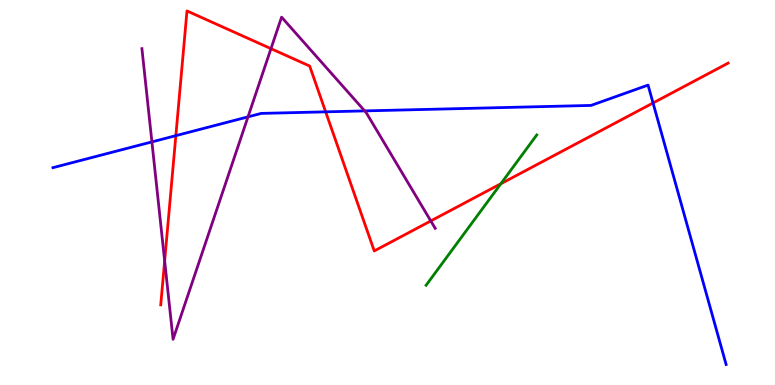[{'lines': ['blue', 'red'], 'intersections': [{'x': 2.27, 'y': 6.48}, {'x': 4.2, 'y': 7.09}, {'x': 8.43, 'y': 7.33}]}, {'lines': ['green', 'red'], 'intersections': [{'x': 6.46, 'y': 5.23}]}, {'lines': ['purple', 'red'], 'intersections': [{'x': 2.12, 'y': 3.22}, {'x': 3.5, 'y': 8.74}, {'x': 5.56, 'y': 4.26}]}, {'lines': ['blue', 'green'], 'intersections': []}, {'lines': ['blue', 'purple'], 'intersections': [{'x': 1.96, 'y': 6.31}, {'x': 3.2, 'y': 6.96}, {'x': 4.71, 'y': 7.12}]}, {'lines': ['green', 'purple'], 'intersections': []}]